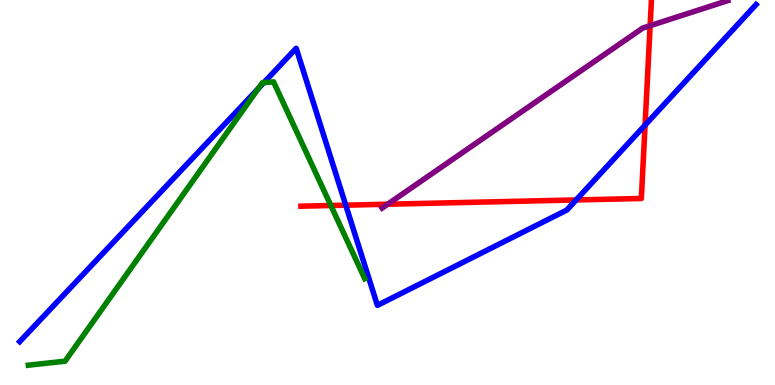[{'lines': ['blue', 'red'], 'intersections': [{'x': 4.46, 'y': 4.67}, {'x': 7.43, 'y': 4.81}, {'x': 8.32, 'y': 6.75}]}, {'lines': ['green', 'red'], 'intersections': [{'x': 4.27, 'y': 4.66}]}, {'lines': ['purple', 'red'], 'intersections': [{'x': 5.0, 'y': 4.7}, {'x': 8.39, 'y': 9.33}]}, {'lines': ['blue', 'green'], 'intersections': [{'x': 3.33, 'y': 7.7}, {'x': 3.4, 'y': 7.85}]}, {'lines': ['blue', 'purple'], 'intersections': []}, {'lines': ['green', 'purple'], 'intersections': []}]